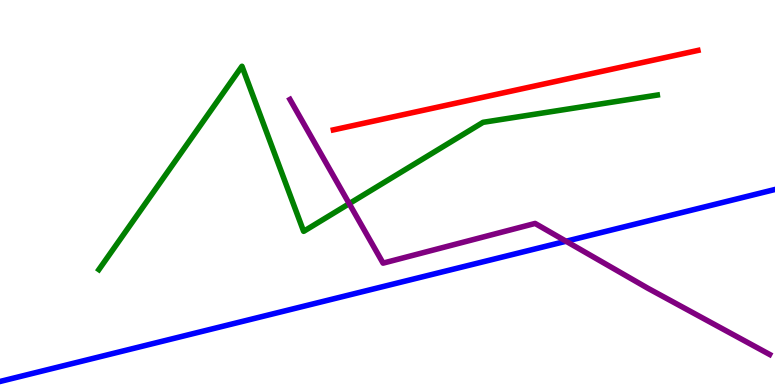[{'lines': ['blue', 'red'], 'intersections': []}, {'lines': ['green', 'red'], 'intersections': []}, {'lines': ['purple', 'red'], 'intersections': []}, {'lines': ['blue', 'green'], 'intersections': []}, {'lines': ['blue', 'purple'], 'intersections': [{'x': 7.3, 'y': 3.73}]}, {'lines': ['green', 'purple'], 'intersections': [{'x': 4.51, 'y': 4.71}]}]